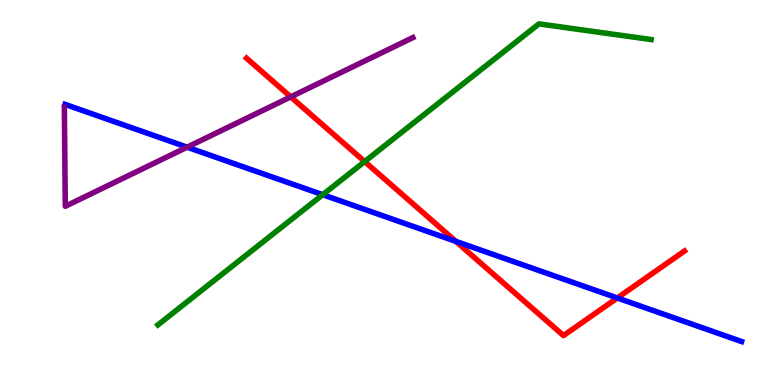[{'lines': ['blue', 'red'], 'intersections': [{'x': 5.88, 'y': 3.73}, {'x': 7.97, 'y': 2.26}]}, {'lines': ['green', 'red'], 'intersections': [{'x': 4.71, 'y': 5.8}]}, {'lines': ['purple', 'red'], 'intersections': [{'x': 3.75, 'y': 7.48}]}, {'lines': ['blue', 'green'], 'intersections': [{'x': 4.16, 'y': 4.94}]}, {'lines': ['blue', 'purple'], 'intersections': [{'x': 2.41, 'y': 6.18}]}, {'lines': ['green', 'purple'], 'intersections': []}]